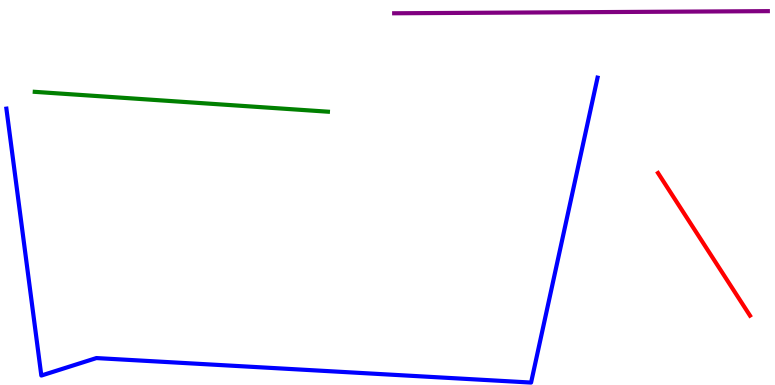[{'lines': ['blue', 'red'], 'intersections': []}, {'lines': ['green', 'red'], 'intersections': []}, {'lines': ['purple', 'red'], 'intersections': []}, {'lines': ['blue', 'green'], 'intersections': []}, {'lines': ['blue', 'purple'], 'intersections': []}, {'lines': ['green', 'purple'], 'intersections': []}]